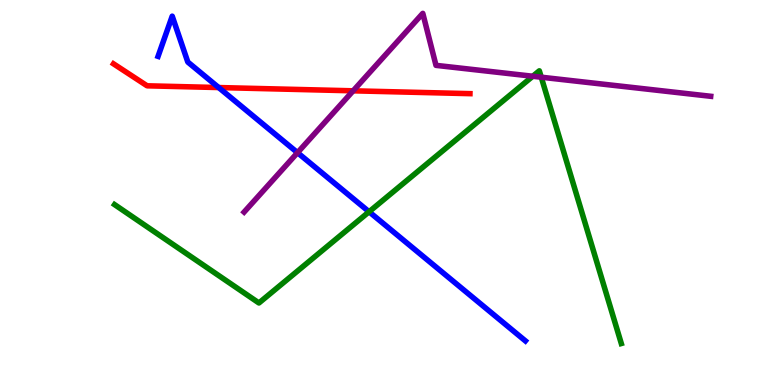[{'lines': ['blue', 'red'], 'intersections': [{'x': 2.82, 'y': 7.73}]}, {'lines': ['green', 'red'], 'intersections': []}, {'lines': ['purple', 'red'], 'intersections': [{'x': 4.56, 'y': 7.64}]}, {'lines': ['blue', 'green'], 'intersections': [{'x': 4.76, 'y': 4.5}]}, {'lines': ['blue', 'purple'], 'intersections': [{'x': 3.84, 'y': 6.03}]}, {'lines': ['green', 'purple'], 'intersections': [{'x': 6.87, 'y': 8.02}, {'x': 6.98, 'y': 7.99}]}]